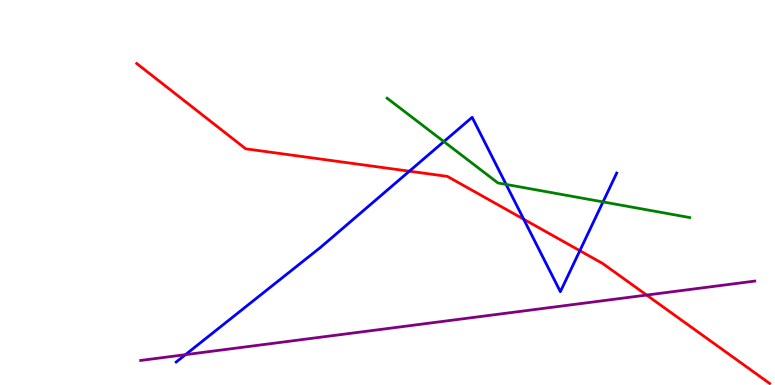[{'lines': ['blue', 'red'], 'intersections': [{'x': 5.28, 'y': 5.55}, {'x': 6.76, 'y': 4.31}, {'x': 7.48, 'y': 3.49}]}, {'lines': ['green', 'red'], 'intersections': []}, {'lines': ['purple', 'red'], 'intersections': [{'x': 8.34, 'y': 2.34}]}, {'lines': ['blue', 'green'], 'intersections': [{'x': 5.73, 'y': 6.32}, {'x': 6.53, 'y': 5.21}, {'x': 7.78, 'y': 4.76}]}, {'lines': ['blue', 'purple'], 'intersections': [{'x': 2.39, 'y': 0.788}]}, {'lines': ['green', 'purple'], 'intersections': []}]